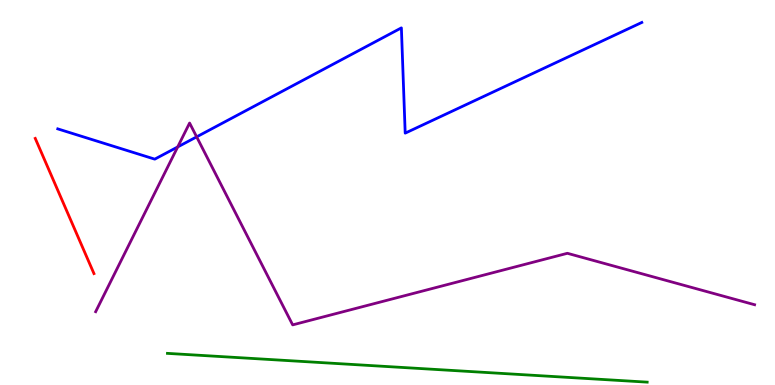[{'lines': ['blue', 'red'], 'intersections': []}, {'lines': ['green', 'red'], 'intersections': []}, {'lines': ['purple', 'red'], 'intersections': []}, {'lines': ['blue', 'green'], 'intersections': []}, {'lines': ['blue', 'purple'], 'intersections': [{'x': 2.29, 'y': 6.18}, {'x': 2.54, 'y': 6.45}]}, {'lines': ['green', 'purple'], 'intersections': []}]